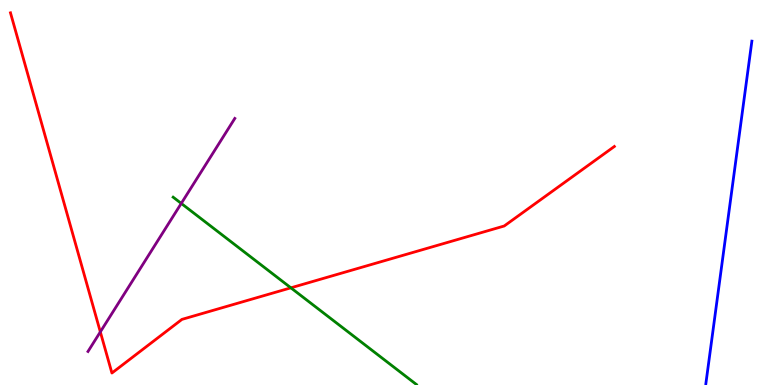[{'lines': ['blue', 'red'], 'intersections': []}, {'lines': ['green', 'red'], 'intersections': [{'x': 3.75, 'y': 2.52}]}, {'lines': ['purple', 'red'], 'intersections': [{'x': 1.29, 'y': 1.38}]}, {'lines': ['blue', 'green'], 'intersections': []}, {'lines': ['blue', 'purple'], 'intersections': []}, {'lines': ['green', 'purple'], 'intersections': [{'x': 2.34, 'y': 4.72}]}]